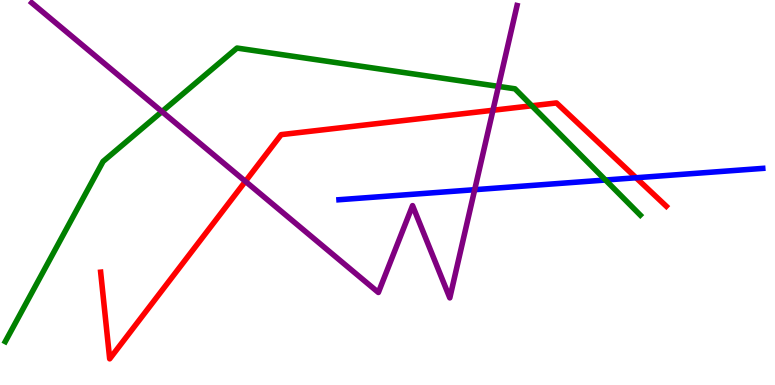[{'lines': ['blue', 'red'], 'intersections': [{'x': 8.21, 'y': 5.38}]}, {'lines': ['green', 'red'], 'intersections': [{'x': 6.86, 'y': 7.25}]}, {'lines': ['purple', 'red'], 'intersections': [{'x': 3.17, 'y': 5.29}, {'x': 6.36, 'y': 7.14}]}, {'lines': ['blue', 'green'], 'intersections': [{'x': 7.81, 'y': 5.32}]}, {'lines': ['blue', 'purple'], 'intersections': [{'x': 6.13, 'y': 5.07}]}, {'lines': ['green', 'purple'], 'intersections': [{'x': 2.09, 'y': 7.1}, {'x': 6.43, 'y': 7.76}]}]